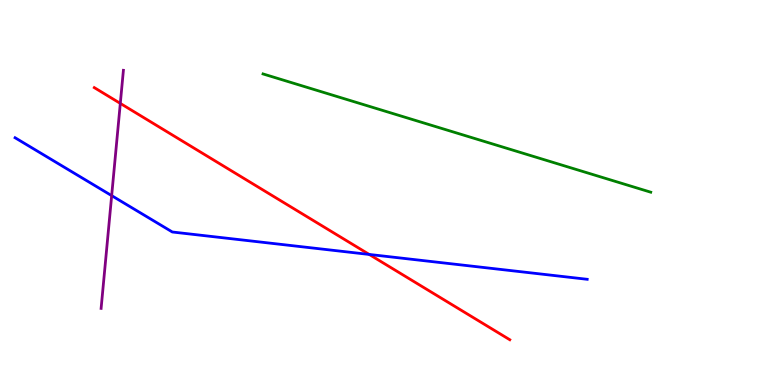[{'lines': ['blue', 'red'], 'intersections': [{'x': 4.76, 'y': 3.39}]}, {'lines': ['green', 'red'], 'intersections': []}, {'lines': ['purple', 'red'], 'intersections': [{'x': 1.55, 'y': 7.31}]}, {'lines': ['blue', 'green'], 'intersections': []}, {'lines': ['blue', 'purple'], 'intersections': [{'x': 1.44, 'y': 4.92}]}, {'lines': ['green', 'purple'], 'intersections': []}]